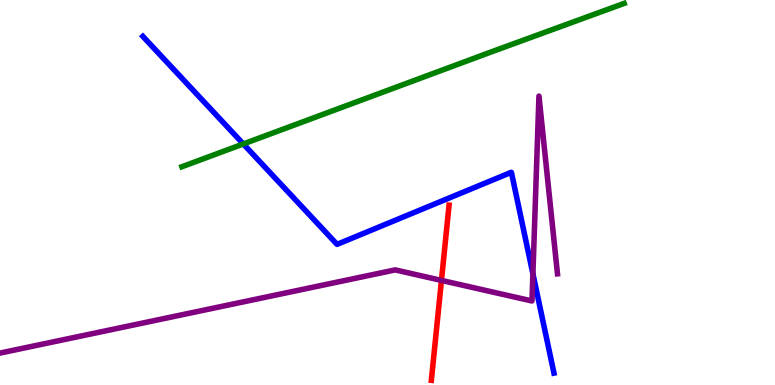[{'lines': ['blue', 'red'], 'intersections': []}, {'lines': ['green', 'red'], 'intersections': []}, {'lines': ['purple', 'red'], 'intersections': [{'x': 5.7, 'y': 2.72}]}, {'lines': ['blue', 'green'], 'intersections': [{'x': 3.14, 'y': 6.26}]}, {'lines': ['blue', 'purple'], 'intersections': [{'x': 6.88, 'y': 2.89}]}, {'lines': ['green', 'purple'], 'intersections': []}]